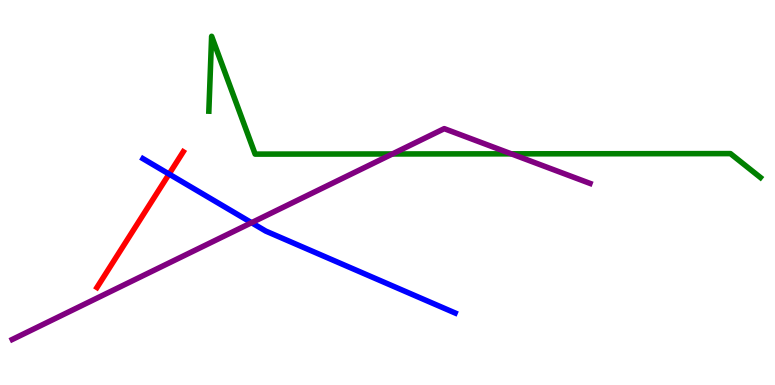[{'lines': ['blue', 'red'], 'intersections': [{'x': 2.18, 'y': 5.48}]}, {'lines': ['green', 'red'], 'intersections': []}, {'lines': ['purple', 'red'], 'intersections': []}, {'lines': ['blue', 'green'], 'intersections': []}, {'lines': ['blue', 'purple'], 'intersections': [{'x': 3.25, 'y': 4.22}]}, {'lines': ['green', 'purple'], 'intersections': [{'x': 5.06, 'y': 6.0}, {'x': 6.6, 'y': 6.0}]}]